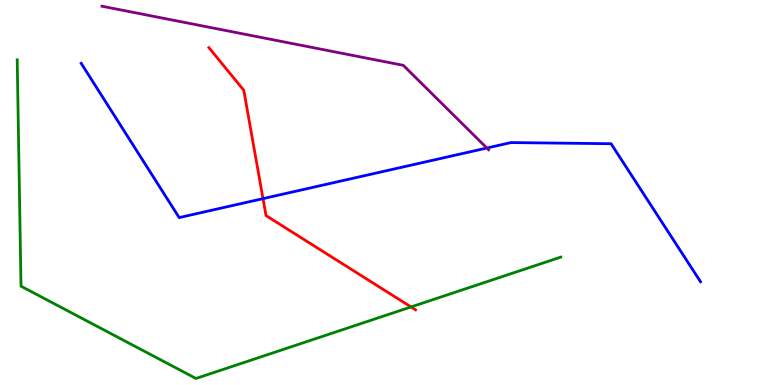[{'lines': ['blue', 'red'], 'intersections': [{'x': 3.39, 'y': 4.84}]}, {'lines': ['green', 'red'], 'intersections': [{'x': 5.3, 'y': 2.03}]}, {'lines': ['purple', 'red'], 'intersections': []}, {'lines': ['blue', 'green'], 'intersections': []}, {'lines': ['blue', 'purple'], 'intersections': [{'x': 6.28, 'y': 6.16}]}, {'lines': ['green', 'purple'], 'intersections': []}]